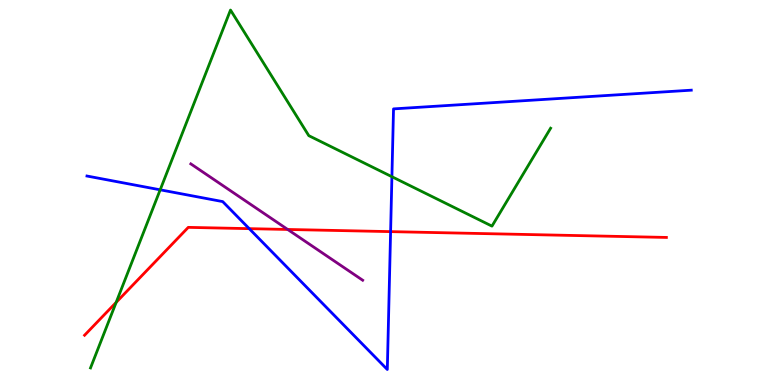[{'lines': ['blue', 'red'], 'intersections': [{'x': 3.22, 'y': 4.06}, {'x': 5.04, 'y': 3.98}]}, {'lines': ['green', 'red'], 'intersections': [{'x': 1.5, 'y': 2.15}]}, {'lines': ['purple', 'red'], 'intersections': [{'x': 3.71, 'y': 4.04}]}, {'lines': ['blue', 'green'], 'intersections': [{'x': 2.07, 'y': 5.07}, {'x': 5.06, 'y': 5.41}]}, {'lines': ['blue', 'purple'], 'intersections': []}, {'lines': ['green', 'purple'], 'intersections': []}]